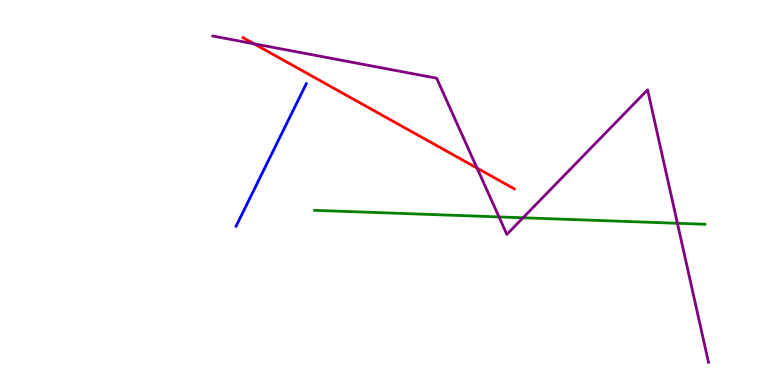[{'lines': ['blue', 'red'], 'intersections': []}, {'lines': ['green', 'red'], 'intersections': []}, {'lines': ['purple', 'red'], 'intersections': [{'x': 3.28, 'y': 8.86}, {'x': 6.16, 'y': 5.63}]}, {'lines': ['blue', 'green'], 'intersections': []}, {'lines': ['blue', 'purple'], 'intersections': []}, {'lines': ['green', 'purple'], 'intersections': [{'x': 6.44, 'y': 4.37}, {'x': 6.75, 'y': 4.34}, {'x': 8.74, 'y': 4.2}]}]